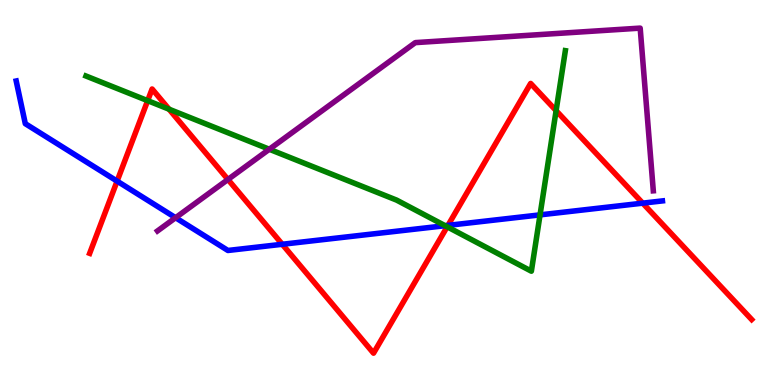[{'lines': ['blue', 'red'], 'intersections': [{'x': 1.51, 'y': 5.3}, {'x': 3.64, 'y': 3.66}, {'x': 5.78, 'y': 4.15}, {'x': 8.29, 'y': 4.72}]}, {'lines': ['green', 'red'], 'intersections': [{'x': 1.91, 'y': 7.39}, {'x': 2.18, 'y': 7.16}, {'x': 5.77, 'y': 4.11}, {'x': 7.18, 'y': 7.13}]}, {'lines': ['purple', 'red'], 'intersections': [{'x': 2.94, 'y': 5.34}]}, {'lines': ['blue', 'green'], 'intersections': [{'x': 5.74, 'y': 4.14}, {'x': 6.97, 'y': 4.42}]}, {'lines': ['blue', 'purple'], 'intersections': [{'x': 2.27, 'y': 4.34}]}, {'lines': ['green', 'purple'], 'intersections': [{'x': 3.48, 'y': 6.12}]}]